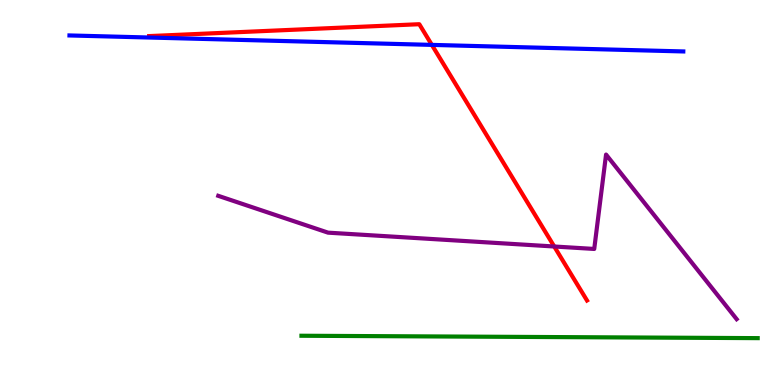[{'lines': ['blue', 'red'], 'intersections': [{'x': 5.57, 'y': 8.83}]}, {'lines': ['green', 'red'], 'intersections': []}, {'lines': ['purple', 'red'], 'intersections': [{'x': 7.15, 'y': 3.6}]}, {'lines': ['blue', 'green'], 'intersections': []}, {'lines': ['blue', 'purple'], 'intersections': []}, {'lines': ['green', 'purple'], 'intersections': []}]